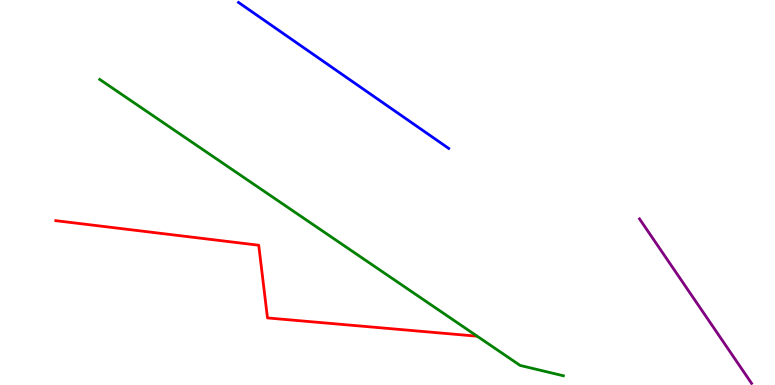[{'lines': ['blue', 'red'], 'intersections': []}, {'lines': ['green', 'red'], 'intersections': []}, {'lines': ['purple', 'red'], 'intersections': []}, {'lines': ['blue', 'green'], 'intersections': []}, {'lines': ['blue', 'purple'], 'intersections': []}, {'lines': ['green', 'purple'], 'intersections': []}]